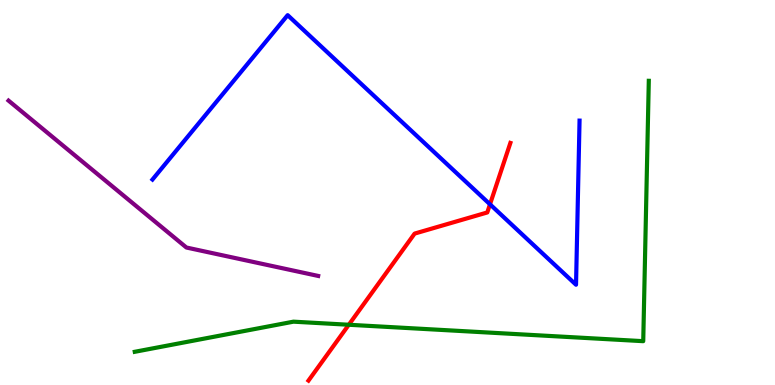[{'lines': ['blue', 'red'], 'intersections': [{'x': 6.32, 'y': 4.69}]}, {'lines': ['green', 'red'], 'intersections': [{'x': 4.5, 'y': 1.56}]}, {'lines': ['purple', 'red'], 'intersections': []}, {'lines': ['blue', 'green'], 'intersections': []}, {'lines': ['blue', 'purple'], 'intersections': []}, {'lines': ['green', 'purple'], 'intersections': []}]